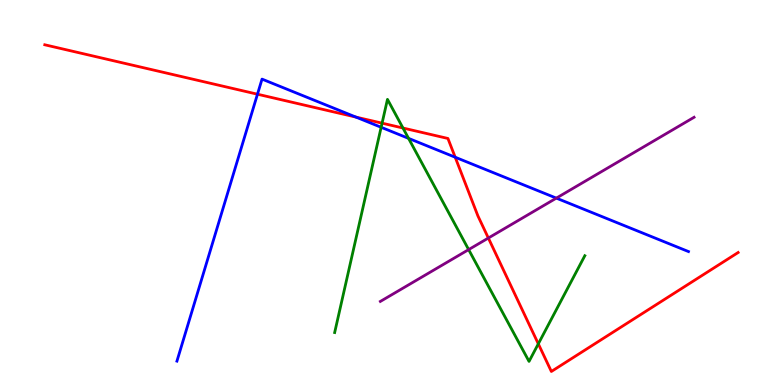[{'lines': ['blue', 'red'], 'intersections': [{'x': 3.32, 'y': 7.55}, {'x': 4.59, 'y': 6.96}, {'x': 5.87, 'y': 5.92}]}, {'lines': ['green', 'red'], 'intersections': [{'x': 4.93, 'y': 6.8}, {'x': 5.2, 'y': 6.67}, {'x': 6.95, 'y': 1.07}]}, {'lines': ['purple', 'red'], 'intersections': [{'x': 6.3, 'y': 3.82}]}, {'lines': ['blue', 'green'], 'intersections': [{'x': 4.92, 'y': 6.69}, {'x': 5.27, 'y': 6.41}]}, {'lines': ['blue', 'purple'], 'intersections': [{'x': 7.18, 'y': 4.85}]}, {'lines': ['green', 'purple'], 'intersections': [{'x': 6.05, 'y': 3.52}]}]